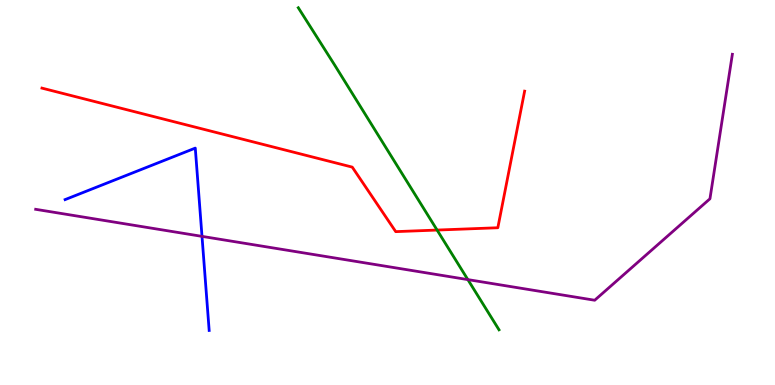[{'lines': ['blue', 'red'], 'intersections': []}, {'lines': ['green', 'red'], 'intersections': [{'x': 5.64, 'y': 4.02}]}, {'lines': ['purple', 'red'], 'intersections': []}, {'lines': ['blue', 'green'], 'intersections': []}, {'lines': ['blue', 'purple'], 'intersections': [{'x': 2.61, 'y': 3.86}]}, {'lines': ['green', 'purple'], 'intersections': [{'x': 6.04, 'y': 2.74}]}]